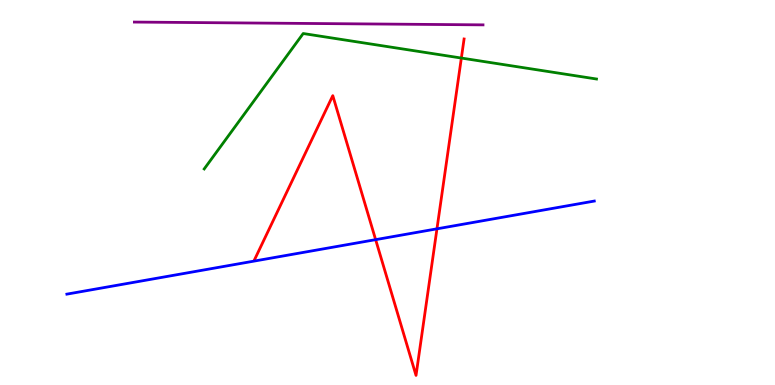[{'lines': ['blue', 'red'], 'intersections': [{'x': 4.85, 'y': 3.78}, {'x': 5.64, 'y': 4.06}]}, {'lines': ['green', 'red'], 'intersections': [{'x': 5.95, 'y': 8.49}]}, {'lines': ['purple', 'red'], 'intersections': []}, {'lines': ['blue', 'green'], 'intersections': []}, {'lines': ['blue', 'purple'], 'intersections': []}, {'lines': ['green', 'purple'], 'intersections': []}]